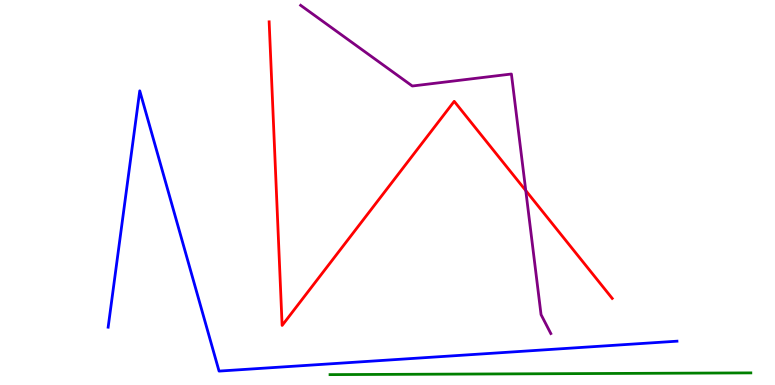[{'lines': ['blue', 'red'], 'intersections': []}, {'lines': ['green', 'red'], 'intersections': []}, {'lines': ['purple', 'red'], 'intersections': [{'x': 6.78, 'y': 5.05}]}, {'lines': ['blue', 'green'], 'intersections': []}, {'lines': ['blue', 'purple'], 'intersections': []}, {'lines': ['green', 'purple'], 'intersections': []}]